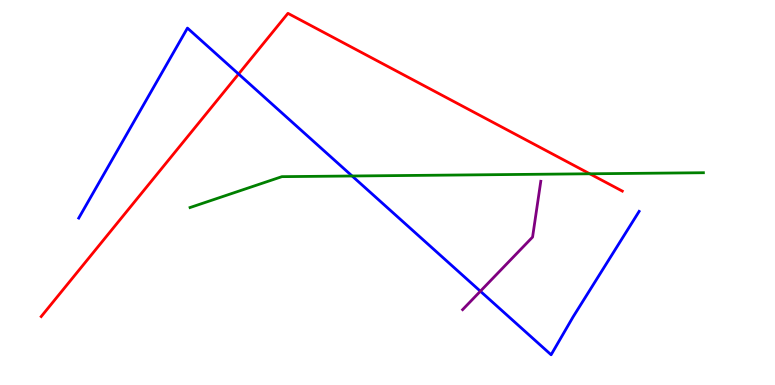[{'lines': ['blue', 'red'], 'intersections': [{'x': 3.08, 'y': 8.08}]}, {'lines': ['green', 'red'], 'intersections': [{'x': 7.61, 'y': 5.49}]}, {'lines': ['purple', 'red'], 'intersections': []}, {'lines': ['blue', 'green'], 'intersections': [{'x': 4.54, 'y': 5.43}]}, {'lines': ['blue', 'purple'], 'intersections': [{'x': 6.2, 'y': 2.44}]}, {'lines': ['green', 'purple'], 'intersections': []}]